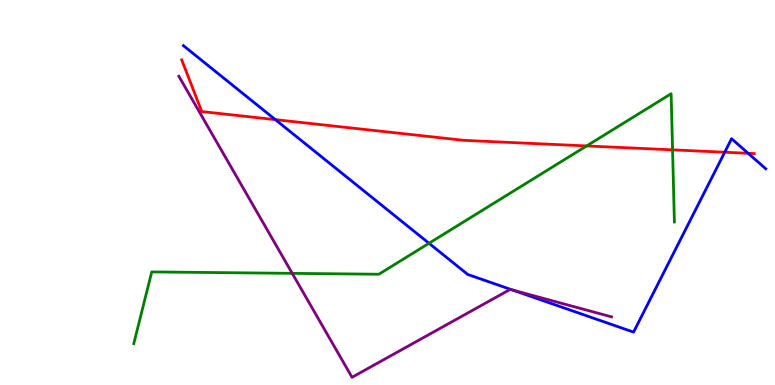[{'lines': ['blue', 'red'], 'intersections': [{'x': 3.55, 'y': 6.89}, {'x': 9.35, 'y': 6.05}, {'x': 9.65, 'y': 6.02}]}, {'lines': ['green', 'red'], 'intersections': [{'x': 7.57, 'y': 6.21}, {'x': 8.68, 'y': 6.11}]}, {'lines': ['purple', 'red'], 'intersections': []}, {'lines': ['blue', 'green'], 'intersections': [{'x': 5.54, 'y': 3.68}]}, {'lines': ['blue', 'purple'], 'intersections': [{'x': 6.61, 'y': 2.47}]}, {'lines': ['green', 'purple'], 'intersections': [{'x': 3.77, 'y': 2.9}]}]